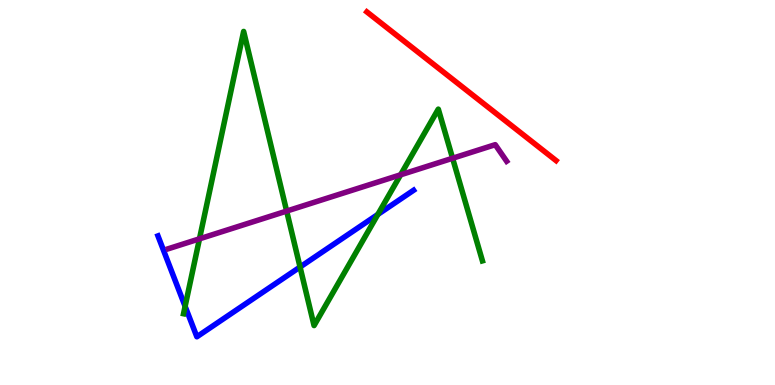[{'lines': ['blue', 'red'], 'intersections': []}, {'lines': ['green', 'red'], 'intersections': []}, {'lines': ['purple', 'red'], 'intersections': []}, {'lines': ['blue', 'green'], 'intersections': [{'x': 2.39, 'y': 2.04}, {'x': 3.87, 'y': 3.06}, {'x': 4.88, 'y': 4.43}]}, {'lines': ['blue', 'purple'], 'intersections': []}, {'lines': ['green', 'purple'], 'intersections': [{'x': 2.57, 'y': 3.8}, {'x': 3.7, 'y': 4.52}, {'x': 5.17, 'y': 5.46}, {'x': 5.84, 'y': 5.89}]}]